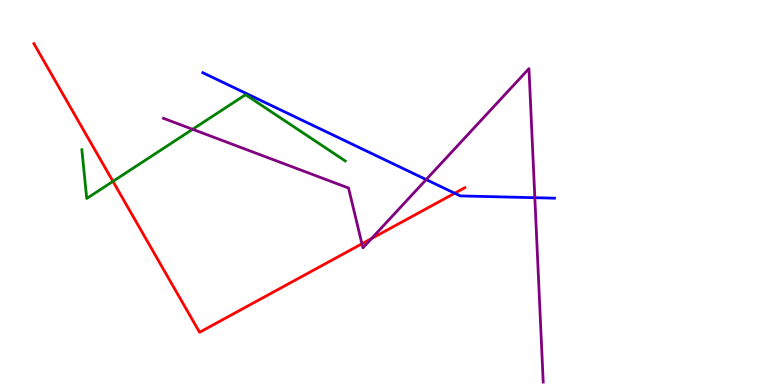[{'lines': ['blue', 'red'], 'intersections': [{'x': 5.87, 'y': 4.98}]}, {'lines': ['green', 'red'], 'intersections': [{'x': 1.46, 'y': 5.29}]}, {'lines': ['purple', 'red'], 'intersections': [{'x': 4.67, 'y': 3.67}, {'x': 4.79, 'y': 3.8}]}, {'lines': ['blue', 'green'], 'intersections': []}, {'lines': ['blue', 'purple'], 'intersections': [{'x': 5.5, 'y': 5.34}, {'x': 6.9, 'y': 4.86}]}, {'lines': ['green', 'purple'], 'intersections': [{'x': 2.49, 'y': 6.64}]}]